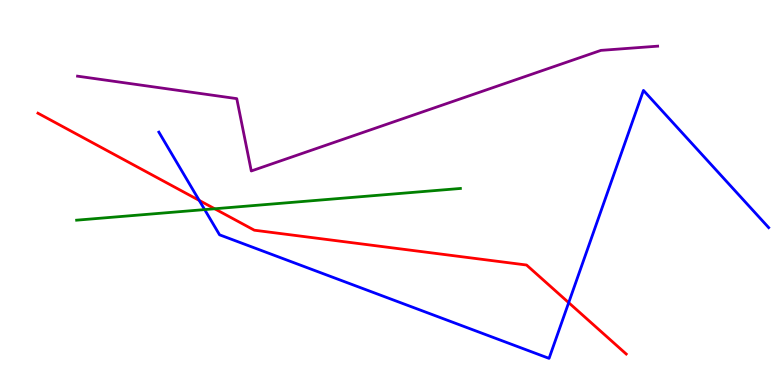[{'lines': ['blue', 'red'], 'intersections': [{'x': 2.57, 'y': 4.79}, {'x': 7.34, 'y': 2.14}]}, {'lines': ['green', 'red'], 'intersections': [{'x': 2.77, 'y': 4.58}]}, {'lines': ['purple', 'red'], 'intersections': []}, {'lines': ['blue', 'green'], 'intersections': [{'x': 2.64, 'y': 4.56}]}, {'lines': ['blue', 'purple'], 'intersections': []}, {'lines': ['green', 'purple'], 'intersections': []}]